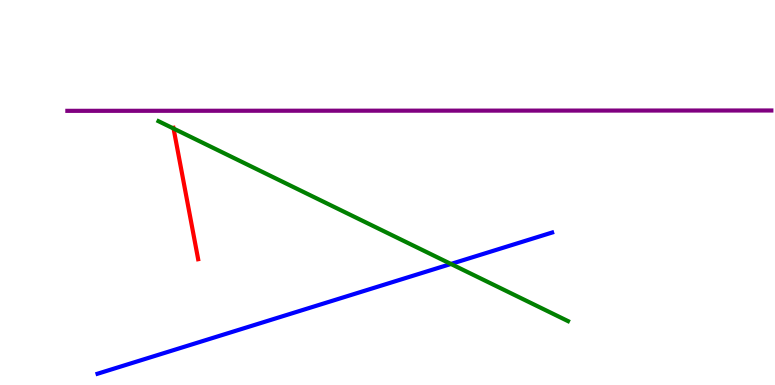[{'lines': ['blue', 'red'], 'intersections': []}, {'lines': ['green', 'red'], 'intersections': [{'x': 2.24, 'y': 6.66}]}, {'lines': ['purple', 'red'], 'intersections': []}, {'lines': ['blue', 'green'], 'intersections': [{'x': 5.82, 'y': 3.14}]}, {'lines': ['blue', 'purple'], 'intersections': []}, {'lines': ['green', 'purple'], 'intersections': []}]